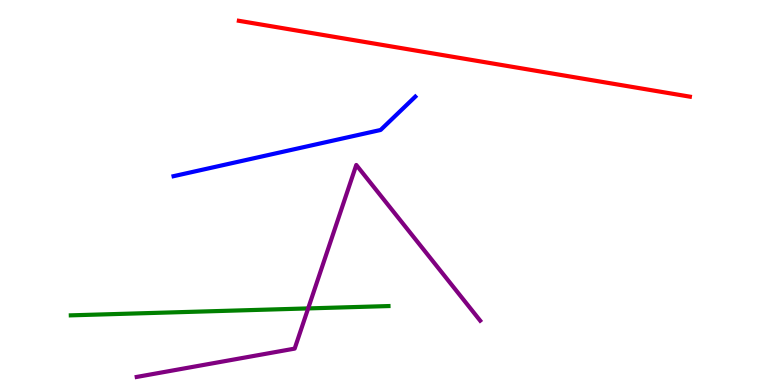[{'lines': ['blue', 'red'], 'intersections': []}, {'lines': ['green', 'red'], 'intersections': []}, {'lines': ['purple', 'red'], 'intersections': []}, {'lines': ['blue', 'green'], 'intersections': []}, {'lines': ['blue', 'purple'], 'intersections': []}, {'lines': ['green', 'purple'], 'intersections': [{'x': 3.98, 'y': 1.99}]}]